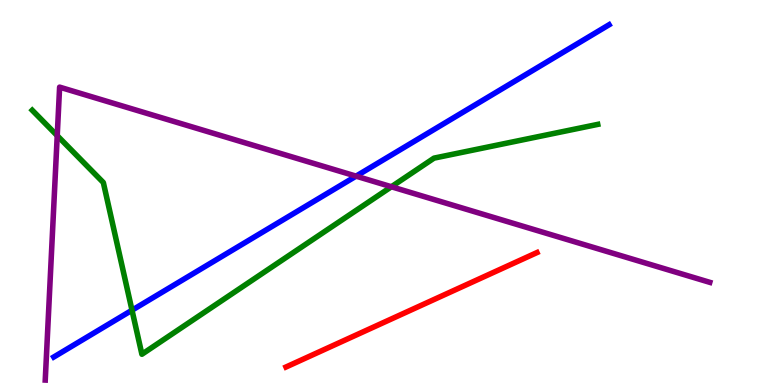[{'lines': ['blue', 'red'], 'intersections': []}, {'lines': ['green', 'red'], 'intersections': []}, {'lines': ['purple', 'red'], 'intersections': []}, {'lines': ['blue', 'green'], 'intersections': [{'x': 1.7, 'y': 1.94}]}, {'lines': ['blue', 'purple'], 'intersections': [{'x': 4.59, 'y': 5.42}]}, {'lines': ['green', 'purple'], 'intersections': [{'x': 0.738, 'y': 6.48}, {'x': 5.05, 'y': 5.15}]}]